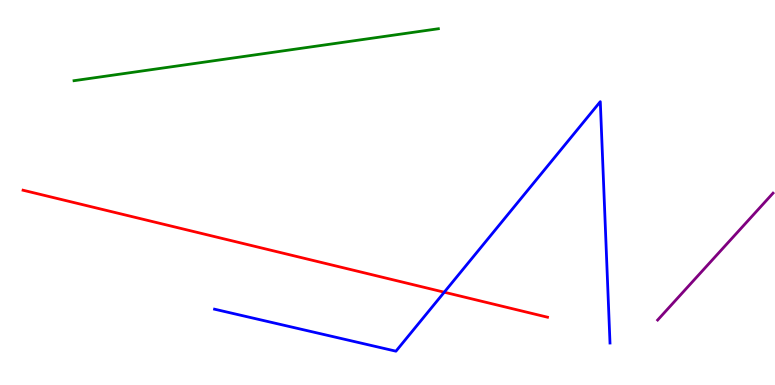[{'lines': ['blue', 'red'], 'intersections': [{'x': 5.73, 'y': 2.41}]}, {'lines': ['green', 'red'], 'intersections': []}, {'lines': ['purple', 'red'], 'intersections': []}, {'lines': ['blue', 'green'], 'intersections': []}, {'lines': ['blue', 'purple'], 'intersections': []}, {'lines': ['green', 'purple'], 'intersections': []}]